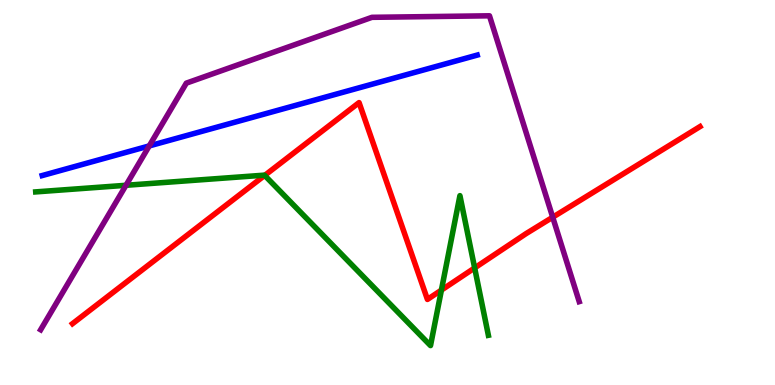[{'lines': ['blue', 'red'], 'intersections': []}, {'lines': ['green', 'red'], 'intersections': [{'x': 3.42, 'y': 5.44}, {'x': 5.7, 'y': 2.46}, {'x': 6.12, 'y': 3.04}]}, {'lines': ['purple', 'red'], 'intersections': [{'x': 7.13, 'y': 4.36}]}, {'lines': ['blue', 'green'], 'intersections': []}, {'lines': ['blue', 'purple'], 'intersections': [{'x': 1.93, 'y': 6.21}]}, {'lines': ['green', 'purple'], 'intersections': [{'x': 1.63, 'y': 5.19}]}]